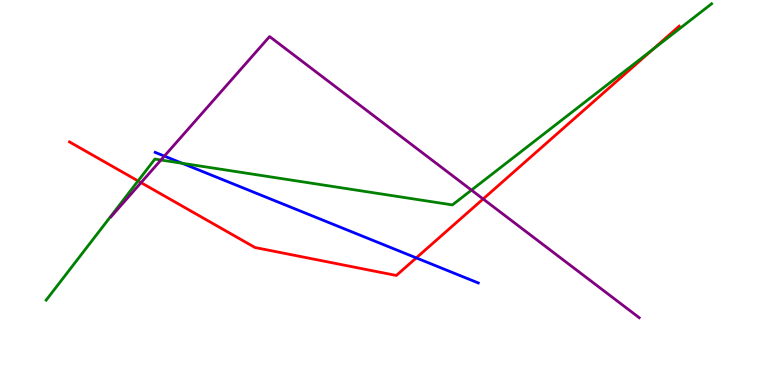[{'lines': ['blue', 'red'], 'intersections': [{'x': 5.37, 'y': 3.3}]}, {'lines': ['green', 'red'], 'intersections': [{'x': 1.78, 'y': 5.3}, {'x': 8.42, 'y': 8.72}]}, {'lines': ['purple', 'red'], 'intersections': [{'x': 1.82, 'y': 5.26}, {'x': 6.23, 'y': 4.83}]}, {'lines': ['blue', 'green'], 'intersections': [{'x': 2.35, 'y': 5.76}]}, {'lines': ['blue', 'purple'], 'intersections': [{'x': 2.12, 'y': 5.95}]}, {'lines': ['green', 'purple'], 'intersections': [{'x': 2.08, 'y': 5.84}, {'x': 6.08, 'y': 5.06}]}]